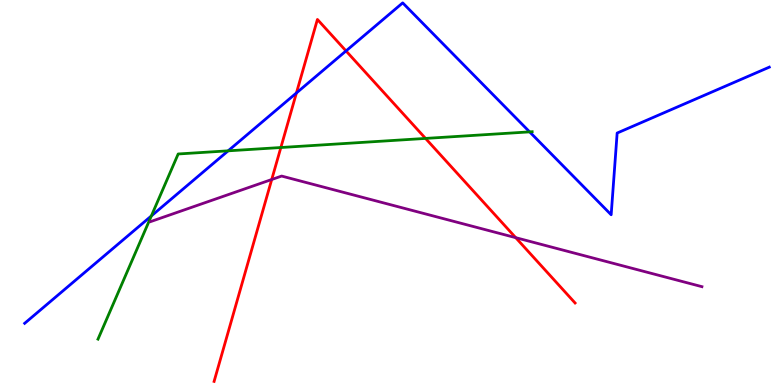[{'lines': ['blue', 'red'], 'intersections': [{'x': 3.82, 'y': 7.59}, {'x': 4.46, 'y': 8.68}]}, {'lines': ['green', 'red'], 'intersections': [{'x': 3.62, 'y': 6.17}, {'x': 5.49, 'y': 6.4}]}, {'lines': ['purple', 'red'], 'intersections': [{'x': 3.51, 'y': 5.34}, {'x': 6.65, 'y': 3.83}]}, {'lines': ['blue', 'green'], 'intersections': [{'x': 1.95, 'y': 4.39}, {'x': 2.94, 'y': 6.08}, {'x': 6.83, 'y': 6.57}]}, {'lines': ['blue', 'purple'], 'intersections': []}, {'lines': ['green', 'purple'], 'intersections': []}]